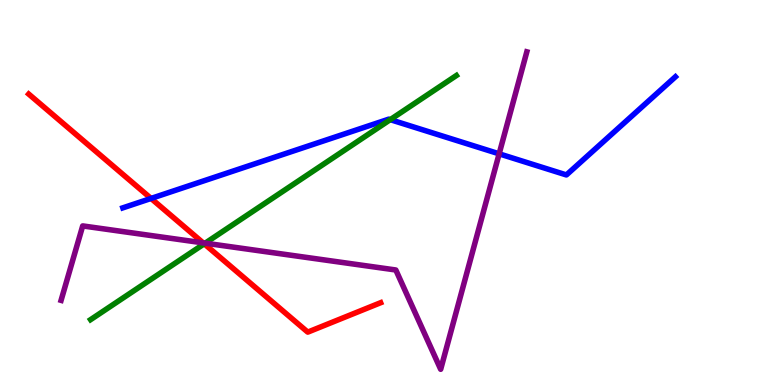[{'lines': ['blue', 'red'], 'intersections': [{'x': 1.95, 'y': 4.85}]}, {'lines': ['green', 'red'], 'intersections': [{'x': 2.64, 'y': 3.67}]}, {'lines': ['purple', 'red'], 'intersections': [{'x': 2.62, 'y': 3.69}]}, {'lines': ['blue', 'green'], 'intersections': [{'x': 5.04, 'y': 6.89}]}, {'lines': ['blue', 'purple'], 'intersections': [{'x': 6.44, 'y': 6.0}]}, {'lines': ['green', 'purple'], 'intersections': [{'x': 2.65, 'y': 3.68}]}]